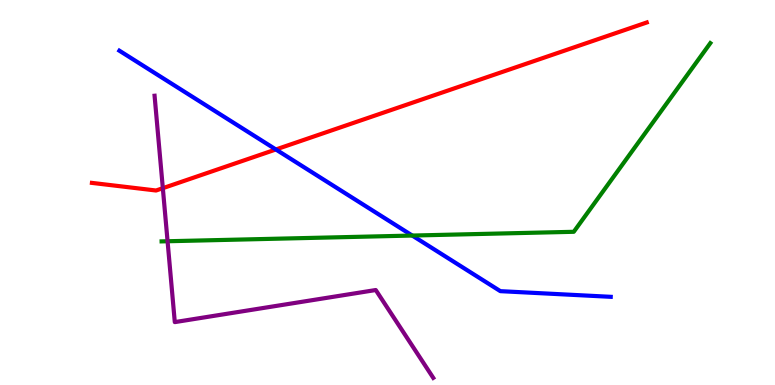[{'lines': ['blue', 'red'], 'intersections': [{'x': 3.56, 'y': 6.12}]}, {'lines': ['green', 'red'], 'intersections': []}, {'lines': ['purple', 'red'], 'intersections': [{'x': 2.1, 'y': 5.11}]}, {'lines': ['blue', 'green'], 'intersections': [{'x': 5.32, 'y': 3.88}]}, {'lines': ['blue', 'purple'], 'intersections': []}, {'lines': ['green', 'purple'], 'intersections': [{'x': 2.16, 'y': 3.73}]}]